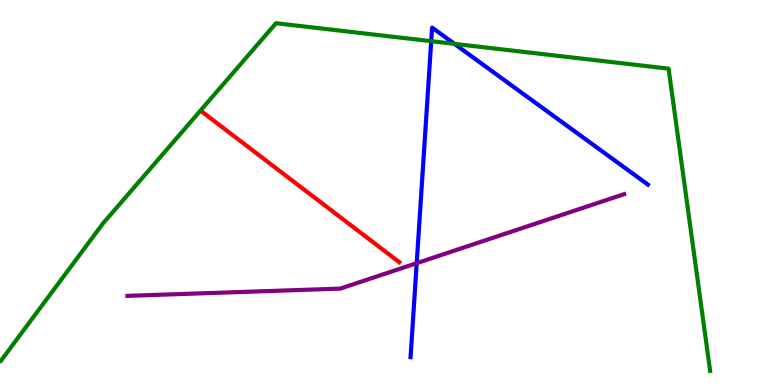[{'lines': ['blue', 'red'], 'intersections': []}, {'lines': ['green', 'red'], 'intersections': []}, {'lines': ['purple', 'red'], 'intersections': []}, {'lines': ['blue', 'green'], 'intersections': [{'x': 5.56, 'y': 8.93}, {'x': 5.86, 'y': 8.86}]}, {'lines': ['blue', 'purple'], 'intersections': [{'x': 5.38, 'y': 3.16}]}, {'lines': ['green', 'purple'], 'intersections': []}]